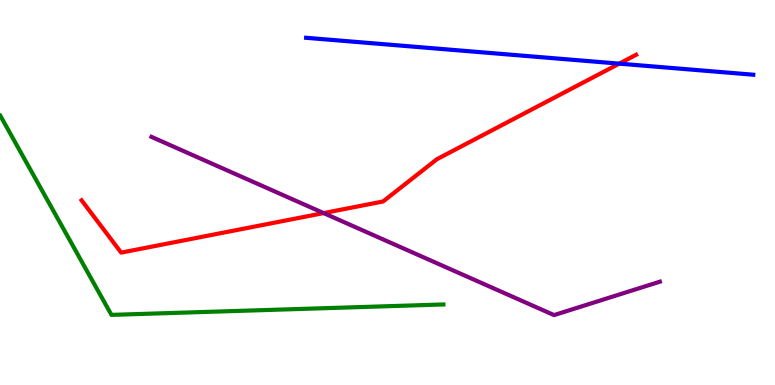[{'lines': ['blue', 'red'], 'intersections': [{'x': 7.99, 'y': 8.35}]}, {'lines': ['green', 'red'], 'intersections': []}, {'lines': ['purple', 'red'], 'intersections': [{'x': 4.18, 'y': 4.47}]}, {'lines': ['blue', 'green'], 'intersections': []}, {'lines': ['blue', 'purple'], 'intersections': []}, {'lines': ['green', 'purple'], 'intersections': []}]